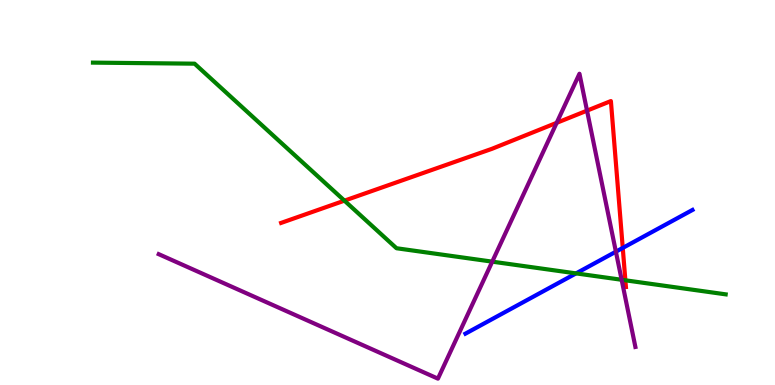[{'lines': ['blue', 'red'], 'intersections': [{'x': 8.04, 'y': 3.56}]}, {'lines': ['green', 'red'], 'intersections': [{'x': 4.44, 'y': 4.79}, {'x': 8.07, 'y': 2.72}]}, {'lines': ['purple', 'red'], 'intersections': [{'x': 7.18, 'y': 6.81}, {'x': 7.57, 'y': 7.13}]}, {'lines': ['blue', 'green'], 'intersections': [{'x': 7.43, 'y': 2.9}]}, {'lines': ['blue', 'purple'], 'intersections': [{'x': 7.95, 'y': 3.46}]}, {'lines': ['green', 'purple'], 'intersections': [{'x': 6.35, 'y': 3.2}, {'x': 8.02, 'y': 2.73}]}]